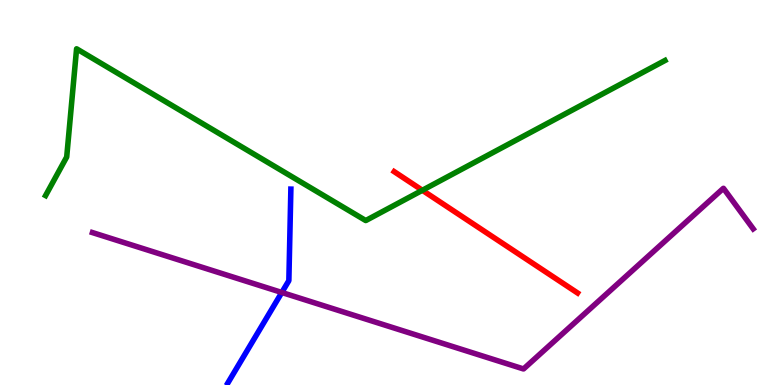[{'lines': ['blue', 'red'], 'intersections': []}, {'lines': ['green', 'red'], 'intersections': [{'x': 5.45, 'y': 5.06}]}, {'lines': ['purple', 'red'], 'intersections': []}, {'lines': ['blue', 'green'], 'intersections': []}, {'lines': ['blue', 'purple'], 'intersections': [{'x': 3.64, 'y': 2.4}]}, {'lines': ['green', 'purple'], 'intersections': []}]